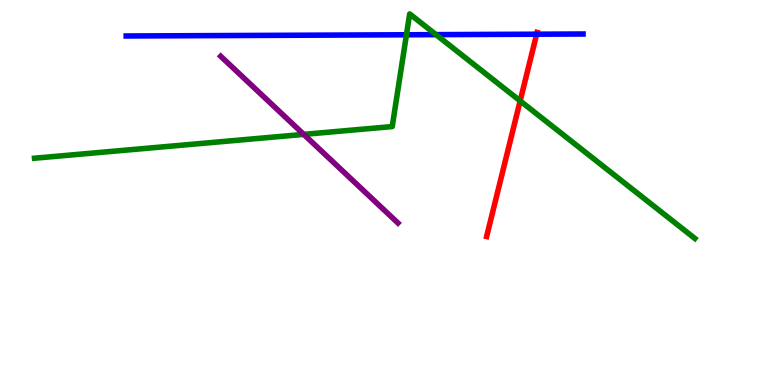[{'lines': ['blue', 'red'], 'intersections': [{'x': 6.92, 'y': 9.11}]}, {'lines': ['green', 'red'], 'intersections': [{'x': 6.71, 'y': 7.38}]}, {'lines': ['purple', 'red'], 'intersections': []}, {'lines': ['blue', 'green'], 'intersections': [{'x': 5.24, 'y': 9.1}, {'x': 5.63, 'y': 9.1}]}, {'lines': ['blue', 'purple'], 'intersections': []}, {'lines': ['green', 'purple'], 'intersections': [{'x': 3.92, 'y': 6.51}]}]